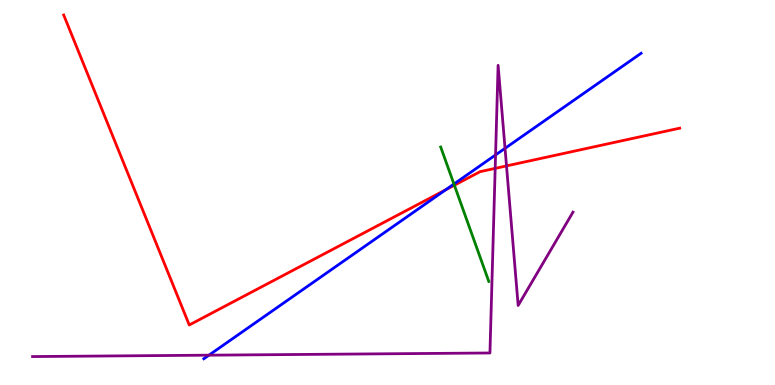[{'lines': ['blue', 'red'], 'intersections': [{'x': 5.75, 'y': 5.07}]}, {'lines': ['green', 'red'], 'intersections': [{'x': 5.86, 'y': 5.19}]}, {'lines': ['purple', 'red'], 'intersections': [{'x': 6.39, 'y': 5.63}, {'x': 6.54, 'y': 5.69}]}, {'lines': ['blue', 'green'], 'intersections': [{'x': 5.86, 'y': 5.22}]}, {'lines': ['blue', 'purple'], 'intersections': [{'x': 2.7, 'y': 0.775}, {'x': 6.39, 'y': 5.98}, {'x': 6.52, 'y': 6.15}]}, {'lines': ['green', 'purple'], 'intersections': []}]